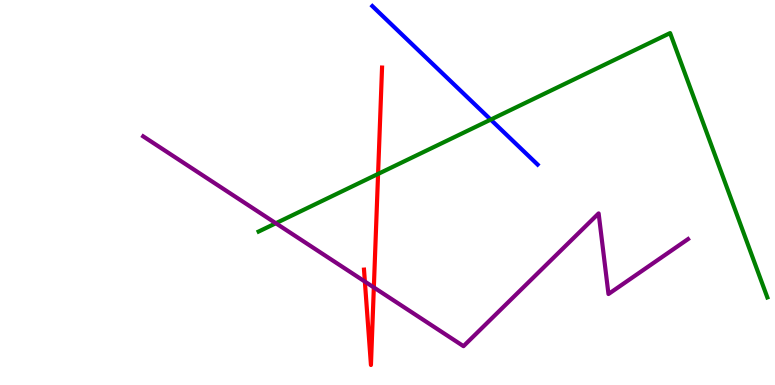[{'lines': ['blue', 'red'], 'intersections': []}, {'lines': ['green', 'red'], 'intersections': [{'x': 4.88, 'y': 5.48}]}, {'lines': ['purple', 'red'], 'intersections': [{'x': 4.71, 'y': 2.69}, {'x': 4.82, 'y': 2.53}]}, {'lines': ['blue', 'green'], 'intersections': [{'x': 6.33, 'y': 6.89}]}, {'lines': ['blue', 'purple'], 'intersections': []}, {'lines': ['green', 'purple'], 'intersections': [{'x': 3.56, 'y': 4.2}]}]